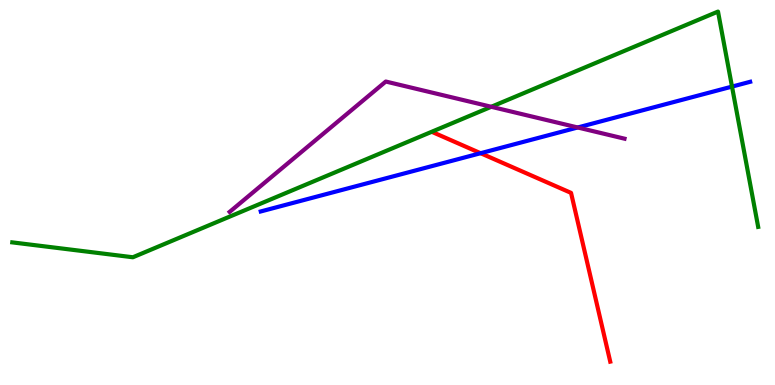[{'lines': ['blue', 'red'], 'intersections': [{'x': 6.2, 'y': 6.02}]}, {'lines': ['green', 'red'], 'intersections': []}, {'lines': ['purple', 'red'], 'intersections': []}, {'lines': ['blue', 'green'], 'intersections': [{'x': 9.45, 'y': 7.75}]}, {'lines': ['blue', 'purple'], 'intersections': [{'x': 7.45, 'y': 6.69}]}, {'lines': ['green', 'purple'], 'intersections': [{'x': 6.34, 'y': 7.23}]}]